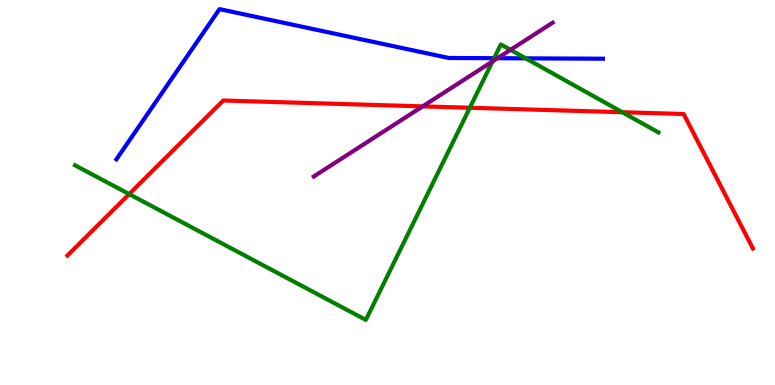[{'lines': ['blue', 'red'], 'intersections': []}, {'lines': ['green', 'red'], 'intersections': [{'x': 1.67, 'y': 4.96}, {'x': 6.06, 'y': 7.2}, {'x': 8.03, 'y': 7.09}]}, {'lines': ['purple', 'red'], 'intersections': [{'x': 5.45, 'y': 7.24}]}, {'lines': ['blue', 'green'], 'intersections': [{'x': 6.38, 'y': 8.49}, {'x': 6.78, 'y': 8.48}]}, {'lines': ['blue', 'purple'], 'intersections': [{'x': 6.42, 'y': 8.49}]}, {'lines': ['green', 'purple'], 'intersections': [{'x': 6.36, 'y': 8.41}, {'x': 6.59, 'y': 8.71}]}]